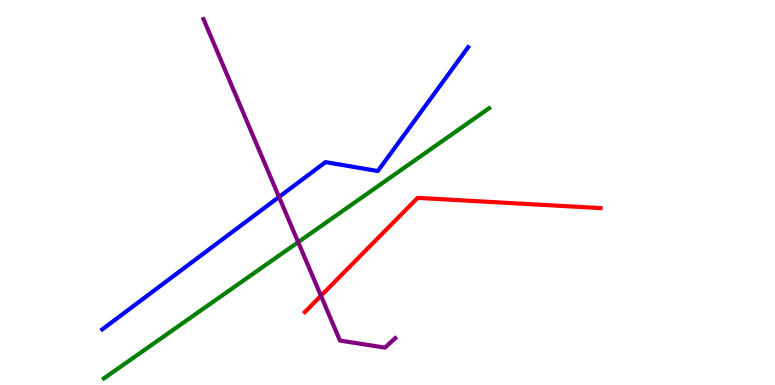[{'lines': ['blue', 'red'], 'intersections': []}, {'lines': ['green', 'red'], 'intersections': []}, {'lines': ['purple', 'red'], 'intersections': [{'x': 4.14, 'y': 2.32}]}, {'lines': ['blue', 'green'], 'intersections': []}, {'lines': ['blue', 'purple'], 'intersections': [{'x': 3.6, 'y': 4.88}]}, {'lines': ['green', 'purple'], 'intersections': [{'x': 3.85, 'y': 3.71}]}]